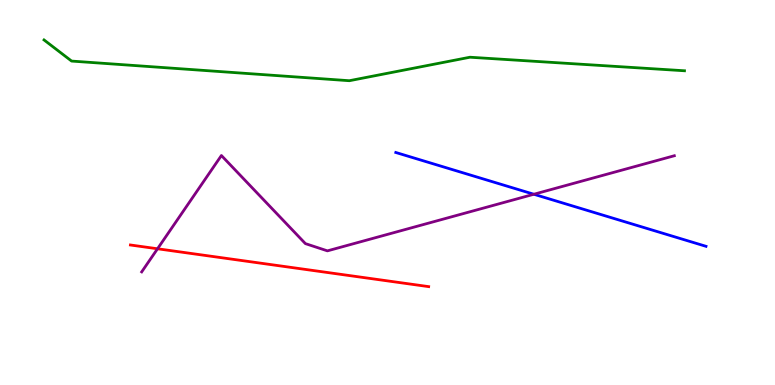[{'lines': ['blue', 'red'], 'intersections': []}, {'lines': ['green', 'red'], 'intersections': []}, {'lines': ['purple', 'red'], 'intersections': [{'x': 2.03, 'y': 3.54}]}, {'lines': ['blue', 'green'], 'intersections': []}, {'lines': ['blue', 'purple'], 'intersections': [{'x': 6.89, 'y': 4.95}]}, {'lines': ['green', 'purple'], 'intersections': []}]